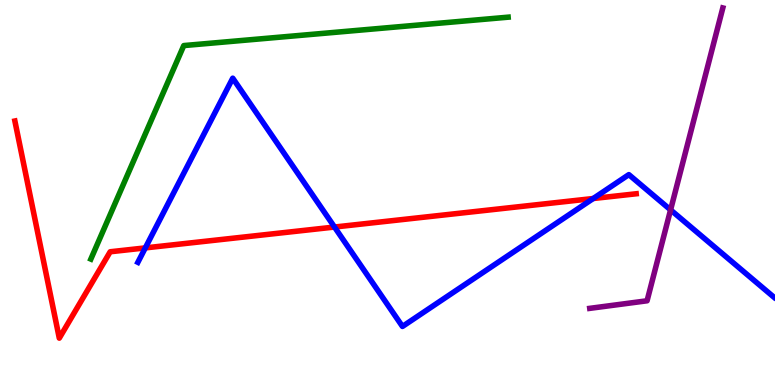[{'lines': ['blue', 'red'], 'intersections': [{'x': 1.87, 'y': 3.56}, {'x': 4.32, 'y': 4.1}, {'x': 7.65, 'y': 4.84}]}, {'lines': ['green', 'red'], 'intersections': []}, {'lines': ['purple', 'red'], 'intersections': []}, {'lines': ['blue', 'green'], 'intersections': []}, {'lines': ['blue', 'purple'], 'intersections': [{'x': 8.65, 'y': 4.55}]}, {'lines': ['green', 'purple'], 'intersections': []}]